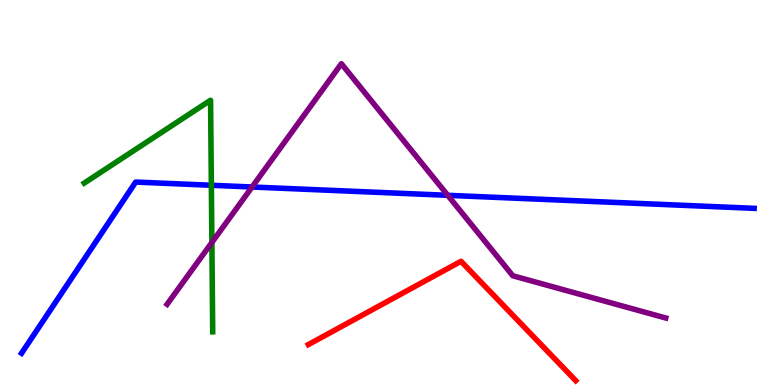[{'lines': ['blue', 'red'], 'intersections': []}, {'lines': ['green', 'red'], 'intersections': []}, {'lines': ['purple', 'red'], 'intersections': []}, {'lines': ['blue', 'green'], 'intersections': [{'x': 2.73, 'y': 5.19}]}, {'lines': ['blue', 'purple'], 'intersections': [{'x': 3.25, 'y': 5.14}, {'x': 5.78, 'y': 4.93}]}, {'lines': ['green', 'purple'], 'intersections': [{'x': 2.73, 'y': 3.7}]}]